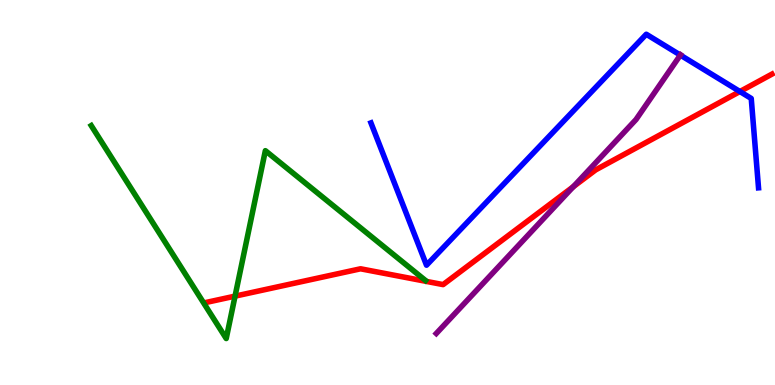[{'lines': ['blue', 'red'], 'intersections': [{'x': 9.55, 'y': 7.62}]}, {'lines': ['green', 'red'], 'intersections': [{'x': 3.03, 'y': 2.31}]}, {'lines': ['purple', 'red'], 'intersections': [{'x': 7.4, 'y': 5.15}]}, {'lines': ['blue', 'green'], 'intersections': []}, {'lines': ['blue', 'purple'], 'intersections': [{'x': 8.78, 'y': 8.57}]}, {'lines': ['green', 'purple'], 'intersections': []}]